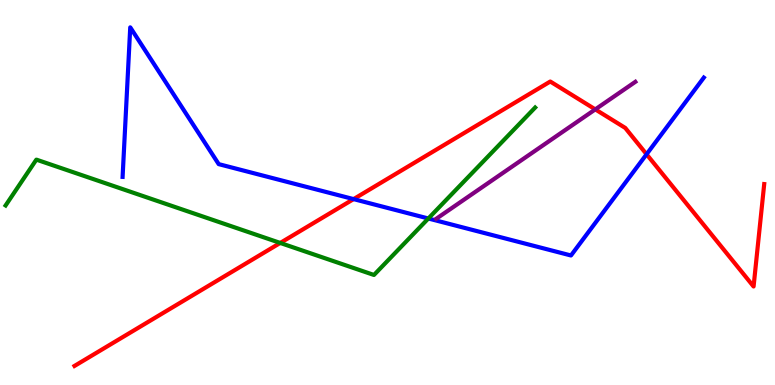[{'lines': ['blue', 'red'], 'intersections': [{'x': 4.56, 'y': 4.83}, {'x': 8.34, 'y': 5.99}]}, {'lines': ['green', 'red'], 'intersections': [{'x': 3.62, 'y': 3.69}]}, {'lines': ['purple', 'red'], 'intersections': [{'x': 7.68, 'y': 7.16}]}, {'lines': ['blue', 'green'], 'intersections': [{'x': 5.53, 'y': 4.32}]}, {'lines': ['blue', 'purple'], 'intersections': []}, {'lines': ['green', 'purple'], 'intersections': []}]